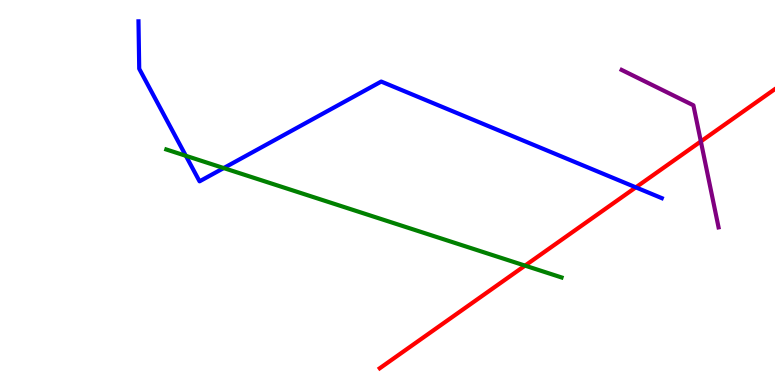[{'lines': ['blue', 'red'], 'intersections': [{'x': 8.2, 'y': 5.13}]}, {'lines': ['green', 'red'], 'intersections': [{'x': 6.77, 'y': 3.1}]}, {'lines': ['purple', 'red'], 'intersections': [{'x': 9.04, 'y': 6.33}]}, {'lines': ['blue', 'green'], 'intersections': [{'x': 2.4, 'y': 5.95}, {'x': 2.89, 'y': 5.63}]}, {'lines': ['blue', 'purple'], 'intersections': []}, {'lines': ['green', 'purple'], 'intersections': []}]